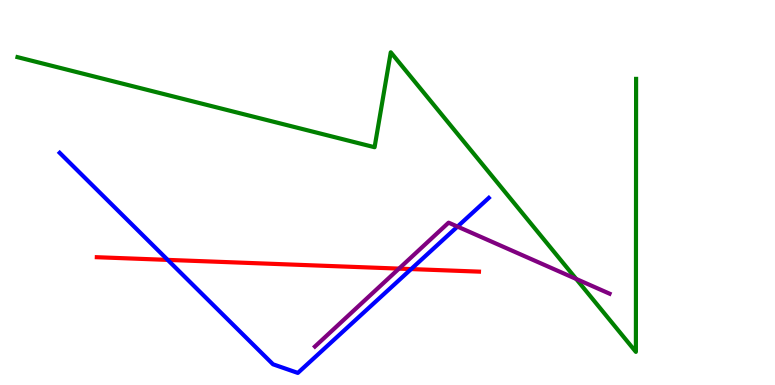[{'lines': ['blue', 'red'], 'intersections': [{'x': 2.16, 'y': 3.25}, {'x': 5.31, 'y': 3.01}]}, {'lines': ['green', 'red'], 'intersections': []}, {'lines': ['purple', 'red'], 'intersections': [{'x': 5.15, 'y': 3.02}]}, {'lines': ['blue', 'green'], 'intersections': []}, {'lines': ['blue', 'purple'], 'intersections': [{'x': 5.9, 'y': 4.11}]}, {'lines': ['green', 'purple'], 'intersections': [{'x': 7.43, 'y': 2.75}]}]